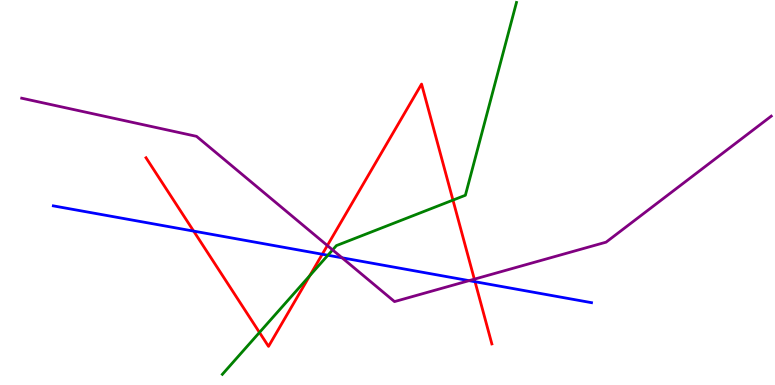[{'lines': ['blue', 'red'], 'intersections': [{'x': 2.5, 'y': 4.0}, {'x': 4.16, 'y': 3.4}, {'x': 6.13, 'y': 2.68}]}, {'lines': ['green', 'red'], 'intersections': [{'x': 3.35, 'y': 1.37}, {'x': 4.0, 'y': 2.84}, {'x': 5.84, 'y': 4.8}]}, {'lines': ['purple', 'red'], 'intersections': [{'x': 4.22, 'y': 3.62}, {'x': 6.12, 'y': 2.75}]}, {'lines': ['blue', 'green'], 'intersections': [{'x': 4.23, 'y': 3.37}]}, {'lines': ['blue', 'purple'], 'intersections': [{'x': 4.41, 'y': 3.3}, {'x': 6.05, 'y': 2.71}]}, {'lines': ['green', 'purple'], 'intersections': [{'x': 4.29, 'y': 3.51}]}]